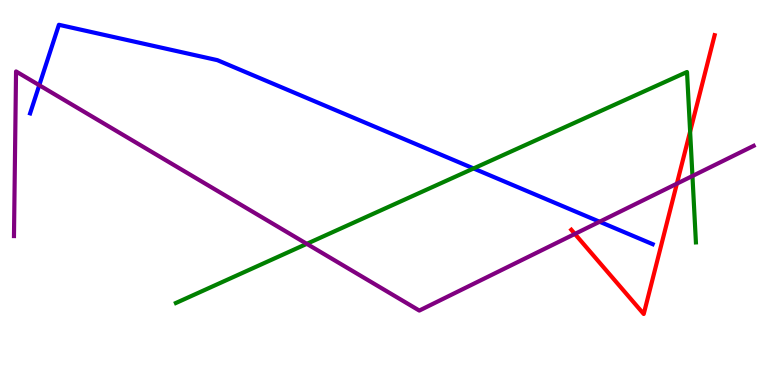[{'lines': ['blue', 'red'], 'intersections': []}, {'lines': ['green', 'red'], 'intersections': [{'x': 8.9, 'y': 6.58}]}, {'lines': ['purple', 'red'], 'intersections': [{'x': 7.42, 'y': 3.92}, {'x': 8.73, 'y': 5.23}]}, {'lines': ['blue', 'green'], 'intersections': [{'x': 6.11, 'y': 5.62}]}, {'lines': ['blue', 'purple'], 'intersections': [{'x': 0.507, 'y': 7.79}, {'x': 7.74, 'y': 4.24}]}, {'lines': ['green', 'purple'], 'intersections': [{'x': 3.96, 'y': 3.67}, {'x': 8.93, 'y': 5.43}]}]